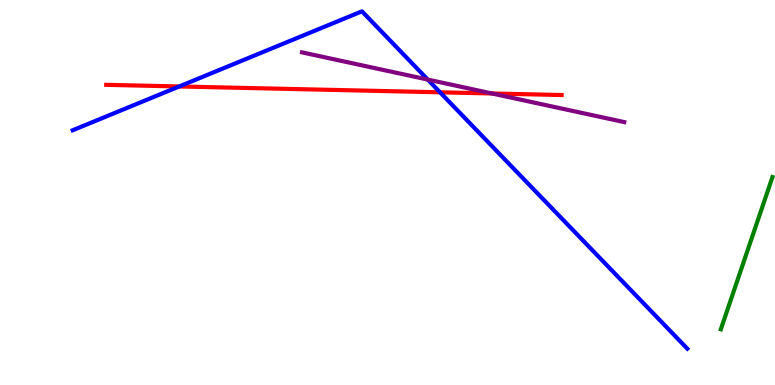[{'lines': ['blue', 'red'], 'intersections': [{'x': 2.31, 'y': 7.75}, {'x': 5.68, 'y': 7.6}]}, {'lines': ['green', 'red'], 'intersections': []}, {'lines': ['purple', 'red'], 'intersections': [{'x': 6.35, 'y': 7.57}]}, {'lines': ['blue', 'green'], 'intersections': []}, {'lines': ['blue', 'purple'], 'intersections': [{'x': 5.52, 'y': 7.93}]}, {'lines': ['green', 'purple'], 'intersections': []}]